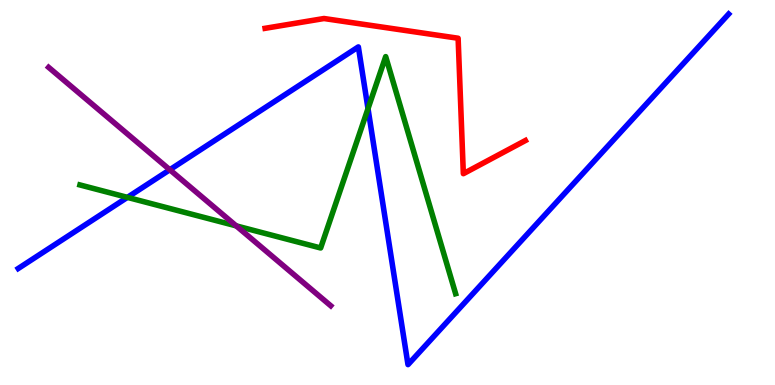[{'lines': ['blue', 'red'], 'intersections': []}, {'lines': ['green', 'red'], 'intersections': []}, {'lines': ['purple', 'red'], 'intersections': []}, {'lines': ['blue', 'green'], 'intersections': [{'x': 1.64, 'y': 4.87}, {'x': 4.75, 'y': 7.18}]}, {'lines': ['blue', 'purple'], 'intersections': [{'x': 2.19, 'y': 5.59}]}, {'lines': ['green', 'purple'], 'intersections': [{'x': 3.05, 'y': 4.13}]}]